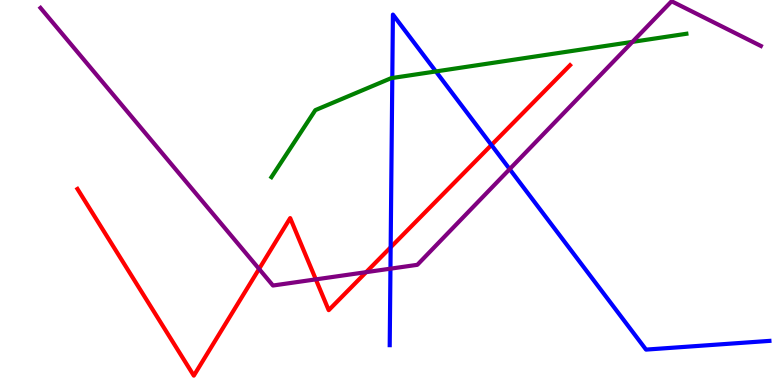[{'lines': ['blue', 'red'], 'intersections': [{'x': 5.04, 'y': 3.58}, {'x': 6.34, 'y': 6.23}]}, {'lines': ['green', 'red'], 'intersections': []}, {'lines': ['purple', 'red'], 'intersections': [{'x': 3.34, 'y': 3.01}, {'x': 4.08, 'y': 2.74}, {'x': 4.72, 'y': 2.93}]}, {'lines': ['blue', 'green'], 'intersections': [{'x': 5.06, 'y': 7.97}, {'x': 5.62, 'y': 8.14}]}, {'lines': ['blue', 'purple'], 'intersections': [{'x': 5.04, 'y': 3.02}, {'x': 6.58, 'y': 5.61}]}, {'lines': ['green', 'purple'], 'intersections': [{'x': 8.16, 'y': 8.91}]}]